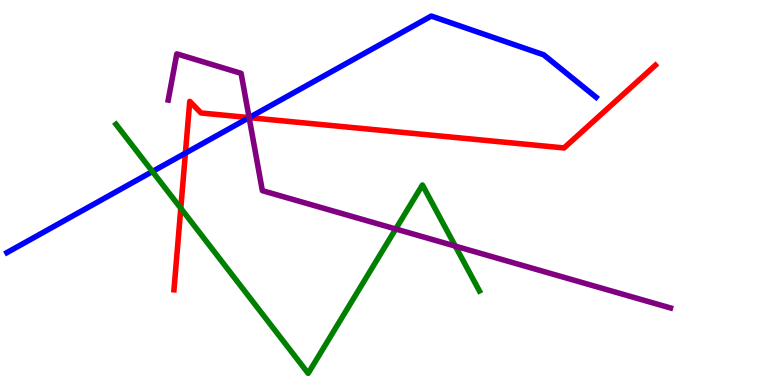[{'lines': ['blue', 'red'], 'intersections': [{'x': 2.39, 'y': 6.02}, {'x': 3.21, 'y': 6.95}]}, {'lines': ['green', 'red'], 'intersections': [{'x': 2.33, 'y': 4.59}]}, {'lines': ['purple', 'red'], 'intersections': [{'x': 3.21, 'y': 6.95}]}, {'lines': ['blue', 'green'], 'intersections': [{'x': 1.97, 'y': 5.55}]}, {'lines': ['blue', 'purple'], 'intersections': [{'x': 3.21, 'y': 6.95}]}, {'lines': ['green', 'purple'], 'intersections': [{'x': 5.11, 'y': 4.05}, {'x': 5.87, 'y': 3.61}]}]